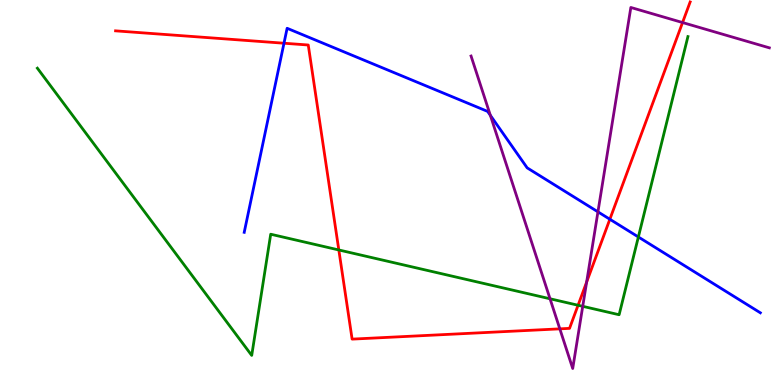[{'lines': ['blue', 'red'], 'intersections': [{'x': 3.66, 'y': 8.88}, {'x': 7.87, 'y': 4.31}]}, {'lines': ['green', 'red'], 'intersections': [{'x': 4.37, 'y': 3.51}, {'x': 7.46, 'y': 2.07}]}, {'lines': ['purple', 'red'], 'intersections': [{'x': 7.22, 'y': 1.46}, {'x': 7.57, 'y': 2.67}, {'x': 8.81, 'y': 9.41}]}, {'lines': ['blue', 'green'], 'intersections': [{'x': 8.24, 'y': 3.84}]}, {'lines': ['blue', 'purple'], 'intersections': [{'x': 6.33, 'y': 7.0}, {'x': 7.72, 'y': 4.5}]}, {'lines': ['green', 'purple'], 'intersections': [{'x': 7.1, 'y': 2.24}, {'x': 7.52, 'y': 2.04}]}]